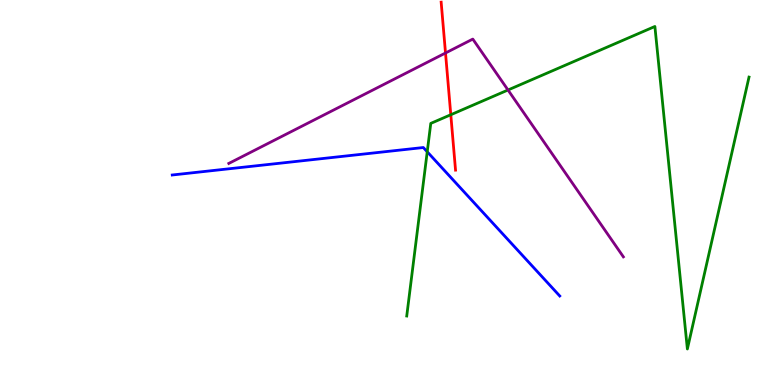[{'lines': ['blue', 'red'], 'intersections': []}, {'lines': ['green', 'red'], 'intersections': [{'x': 5.82, 'y': 7.02}]}, {'lines': ['purple', 'red'], 'intersections': [{'x': 5.75, 'y': 8.62}]}, {'lines': ['blue', 'green'], 'intersections': [{'x': 5.51, 'y': 6.06}]}, {'lines': ['blue', 'purple'], 'intersections': []}, {'lines': ['green', 'purple'], 'intersections': [{'x': 6.55, 'y': 7.66}]}]